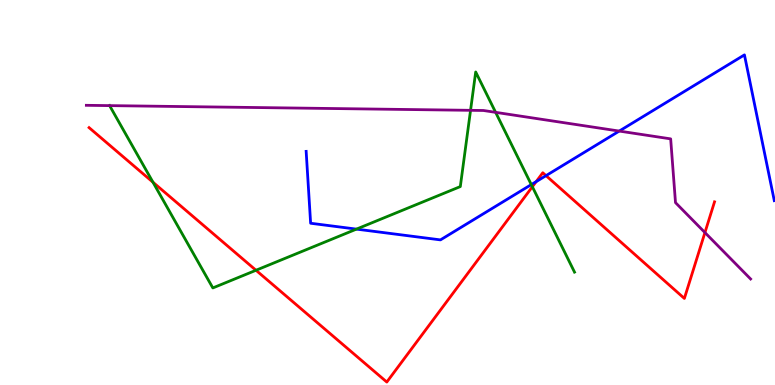[{'lines': ['blue', 'red'], 'intersections': [{'x': 6.92, 'y': 5.28}, {'x': 7.05, 'y': 5.44}]}, {'lines': ['green', 'red'], 'intersections': [{'x': 1.97, 'y': 5.27}, {'x': 3.3, 'y': 2.98}, {'x': 6.87, 'y': 5.15}]}, {'lines': ['purple', 'red'], 'intersections': [{'x': 9.1, 'y': 3.96}]}, {'lines': ['blue', 'green'], 'intersections': [{'x': 4.6, 'y': 4.05}, {'x': 6.86, 'y': 5.21}]}, {'lines': ['blue', 'purple'], 'intersections': [{'x': 7.99, 'y': 6.6}]}, {'lines': ['green', 'purple'], 'intersections': [{'x': 1.41, 'y': 7.26}, {'x': 6.07, 'y': 7.13}, {'x': 6.4, 'y': 7.08}]}]